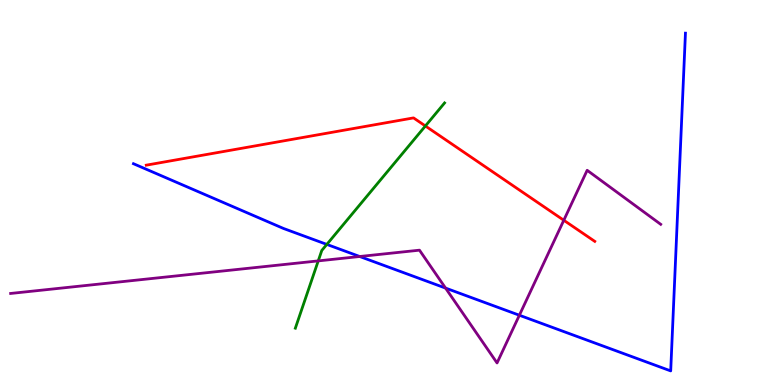[{'lines': ['blue', 'red'], 'intersections': []}, {'lines': ['green', 'red'], 'intersections': [{'x': 5.49, 'y': 6.73}]}, {'lines': ['purple', 'red'], 'intersections': [{'x': 7.27, 'y': 4.28}]}, {'lines': ['blue', 'green'], 'intersections': [{'x': 4.22, 'y': 3.65}]}, {'lines': ['blue', 'purple'], 'intersections': [{'x': 4.64, 'y': 3.34}, {'x': 5.75, 'y': 2.52}, {'x': 6.7, 'y': 1.81}]}, {'lines': ['green', 'purple'], 'intersections': [{'x': 4.11, 'y': 3.22}]}]